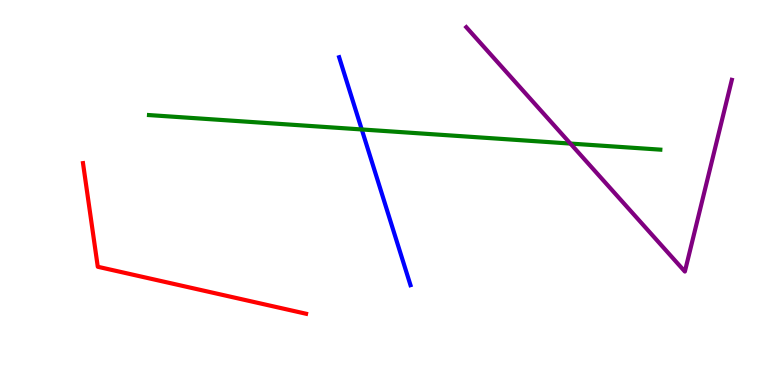[{'lines': ['blue', 'red'], 'intersections': []}, {'lines': ['green', 'red'], 'intersections': []}, {'lines': ['purple', 'red'], 'intersections': []}, {'lines': ['blue', 'green'], 'intersections': [{'x': 4.67, 'y': 6.64}]}, {'lines': ['blue', 'purple'], 'intersections': []}, {'lines': ['green', 'purple'], 'intersections': [{'x': 7.36, 'y': 6.27}]}]